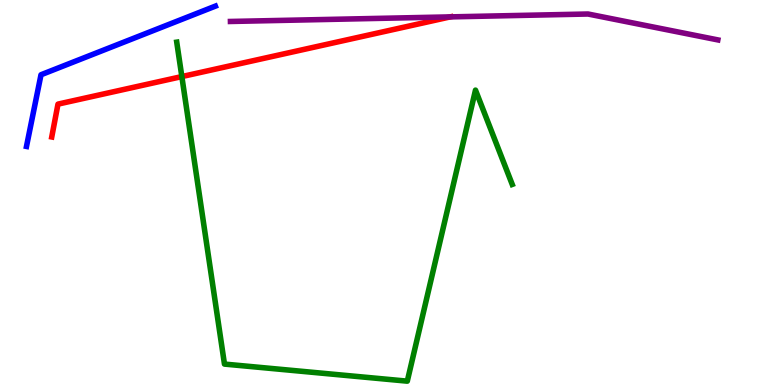[{'lines': ['blue', 'red'], 'intersections': []}, {'lines': ['green', 'red'], 'intersections': [{'x': 2.35, 'y': 8.01}]}, {'lines': ['purple', 'red'], 'intersections': [{'x': 5.81, 'y': 9.56}]}, {'lines': ['blue', 'green'], 'intersections': []}, {'lines': ['blue', 'purple'], 'intersections': []}, {'lines': ['green', 'purple'], 'intersections': []}]